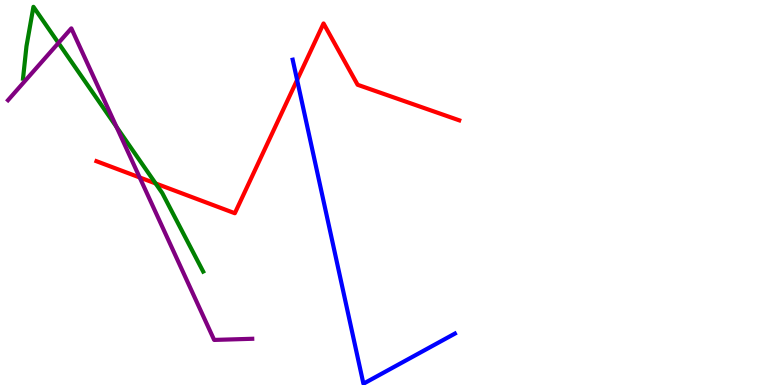[{'lines': ['blue', 'red'], 'intersections': [{'x': 3.83, 'y': 7.92}]}, {'lines': ['green', 'red'], 'intersections': [{'x': 2.01, 'y': 5.24}]}, {'lines': ['purple', 'red'], 'intersections': [{'x': 1.8, 'y': 5.39}]}, {'lines': ['blue', 'green'], 'intersections': []}, {'lines': ['blue', 'purple'], 'intersections': []}, {'lines': ['green', 'purple'], 'intersections': [{'x': 0.754, 'y': 8.88}, {'x': 1.5, 'y': 6.7}]}]